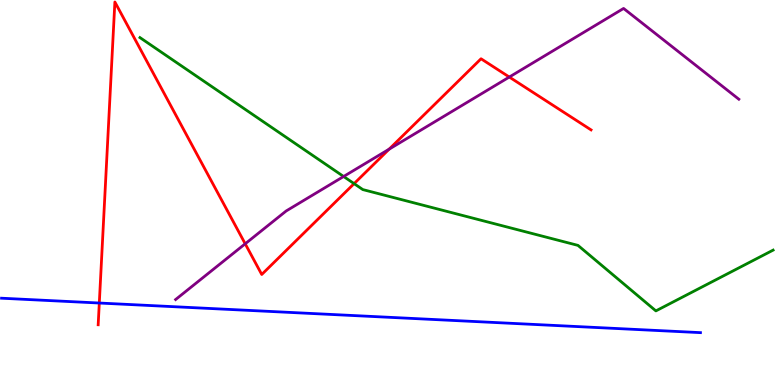[{'lines': ['blue', 'red'], 'intersections': [{'x': 1.28, 'y': 2.13}]}, {'lines': ['green', 'red'], 'intersections': [{'x': 4.57, 'y': 5.23}]}, {'lines': ['purple', 'red'], 'intersections': [{'x': 3.16, 'y': 3.67}, {'x': 5.02, 'y': 6.13}, {'x': 6.57, 'y': 8.0}]}, {'lines': ['blue', 'green'], 'intersections': []}, {'lines': ['blue', 'purple'], 'intersections': []}, {'lines': ['green', 'purple'], 'intersections': [{'x': 4.43, 'y': 5.42}]}]